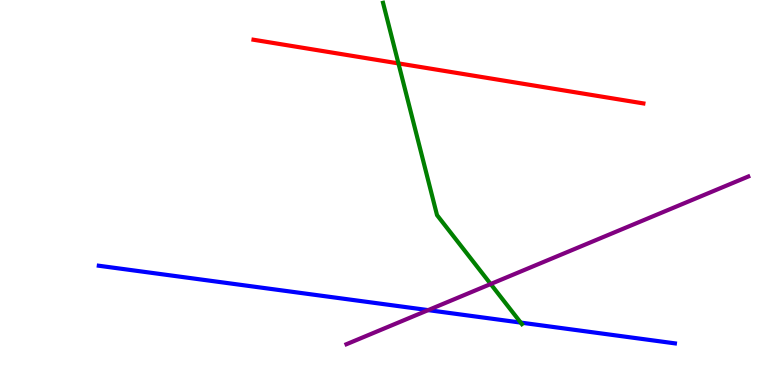[{'lines': ['blue', 'red'], 'intersections': []}, {'lines': ['green', 'red'], 'intersections': [{'x': 5.14, 'y': 8.35}]}, {'lines': ['purple', 'red'], 'intersections': []}, {'lines': ['blue', 'green'], 'intersections': [{'x': 6.72, 'y': 1.62}]}, {'lines': ['blue', 'purple'], 'intersections': [{'x': 5.52, 'y': 1.95}]}, {'lines': ['green', 'purple'], 'intersections': [{'x': 6.33, 'y': 2.62}]}]